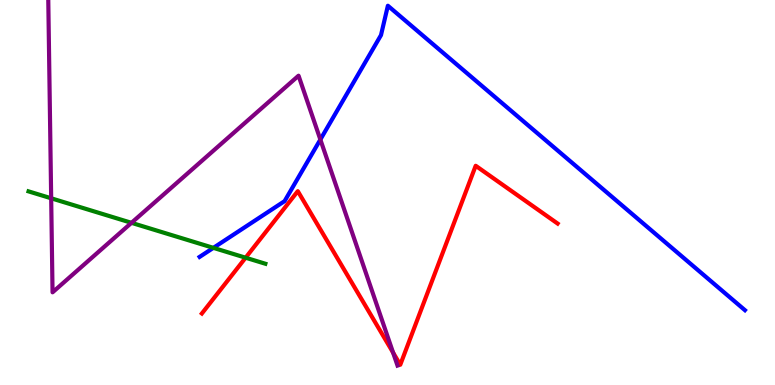[{'lines': ['blue', 'red'], 'intersections': []}, {'lines': ['green', 'red'], 'intersections': [{'x': 3.17, 'y': 3.31}]}, {'lines': ['purple', 'red'], 'intersections': [{'x': 5.07, 'y': 0.841}]}, {'lines': ['blue', 'green'], 'intersections': [{'x': 2.75, 'y': 3.56}]}, {'lines': ['blue', 'purple'], 'intersections': [{'x': 4.13, 'y': 6.38}]}, {'lines': ['green', 'purple'], 'intersections': [{'x': 0.66, 'y': 4.85}, {'x': 1.7, 'y': 4.21}]}]